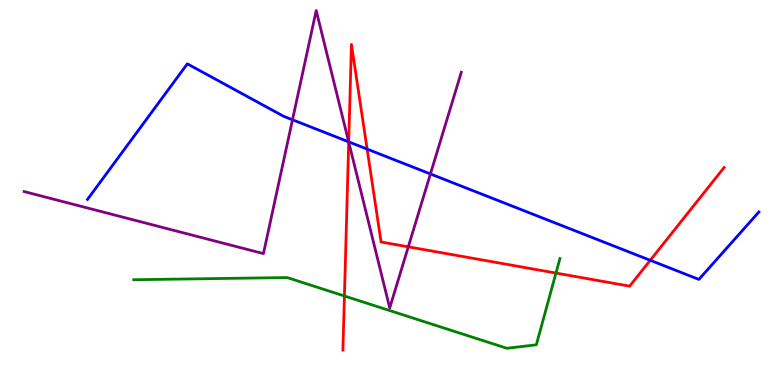[{'lines': ['blue', 'red'], 'intersections': [{'x': 4.5, 'y': 6.32}, {'x': 4.74, 'y': 6.13}, {'x': 8.39, 'y': 3.24}]}, {'lines': ['green', 'red'], 'intersections': [{'x': 4.44, 'y': 2.31}, {'x': 7.17, 'y': 2.91}]}, {'lines': ['purple', 'red'], 'intersections': [{'x': 4.5, 'y': 6.31}, {'x': 5.27, 'y': 3.59}]}, {'lines': ['blue', 'green'], 'intersections': []}, {'lines': ['blue', 'purple'], 'intersections': [{'x': 3.77, 'y': 6.89}, {'x': 4.5, 'y': 6.32}, {'x': 5.55, 'y': 5.48}]}, {'lines': ['green', 'purple'], 'intersections': []}]